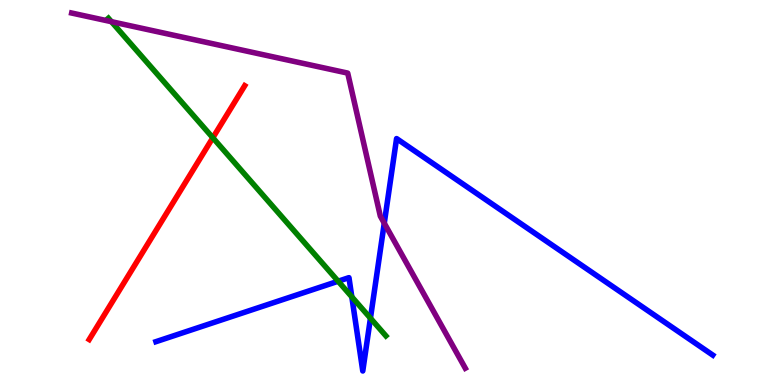[{'lines': ['blue', 'red'], 'intersections': []}, {'lines': ['green', 'red'], 'intersections': [{'x': 2.75, 'y': 6.42}]}, {'lines': ['purple', 'red'], 'intersections': []}, {'lines': ['blue', 'green'], 'intersections': [{'x': 4.36, 'y': 2.7}, {'x': 4.54, 'y': 2.29}, {'x': 4.78, 'y': 1.74}]}, {'lines': ['blue', 'purple'], 'intersections': [{'x': 4.96, 'y': 4.2}]}, {'lines': ['green', 'purple'], 'intersections': [{'x': 1.44, 'y': 9.44}]}]